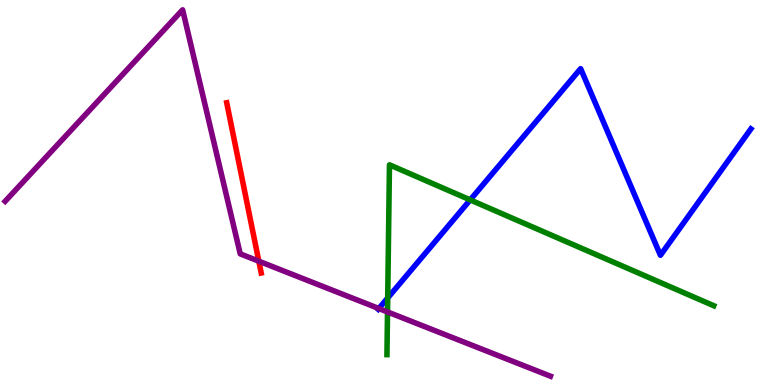[{'lines': ['blue', 'red'], 'intersections': []}, {'lines': ['green', 'red'], 'intersections': []}, {'lines': ['purple', 'red'], 'intersections': [{'x': 3.34, 'y': 3.22}]}, {'lines': ['blue', 'green'], 'intersections': [{'x': 5.0, 'y': 2.26}, {'x': 6.07, 'y': 4.81}]}, {'lines': ['blue', 'purple'], 'intersections': [{'x': 4.89, 'y': 1.99}]}, {'lines': ['green', 'purple'], 'intersections': [{'x': 5.0, 'y': 1.9}]}]